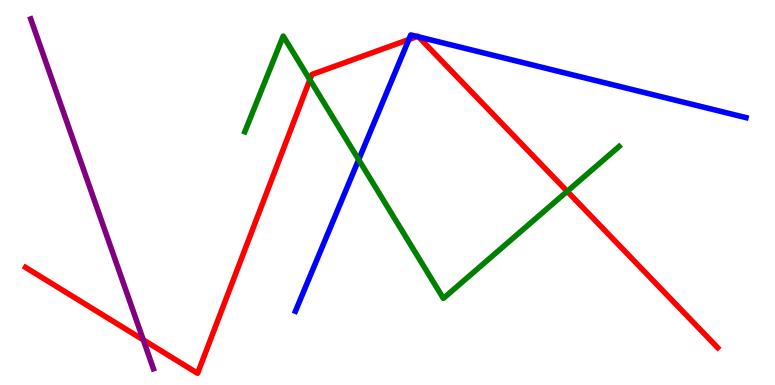[{'lines': ['blue', 'red'], 'intersections': [{'x': 5.28, 'y': 8.97}, {'x': 5.38, 'y': 9.05}, {'x': 5.4, 'y': 9.04}]}, {'lines': ['green', 'red'], 'intersections': [{'x': 4.0, 'y': 7.93}, {'x': 7.32, 'y': 5.03}]}, {'lines': ['purple', 'red'], 'intersections': [{'x': 1.85, 'y': 1.17}]}, {'lines': ['blue', 'green'], 'intersections': [{'x': 4.63, 'y': 5.85}]}, {'lines': ['blue', 'purple'], 'intersections': []}, {'lines': ['green', 'purple'], 'intersections': []}]